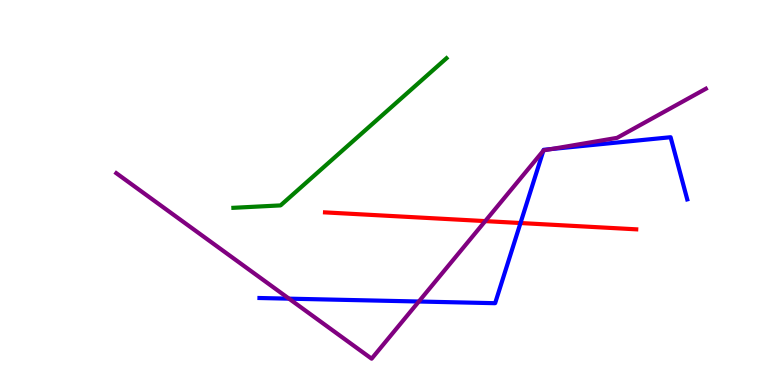[{'lines': ['blue', 'red'], 'intersections': [{'x': 6.72, 'y': 4.21}]}, {'lines': ['green', 'red'], 'intersections': []}, {'lines': ['purple', 'red'], 'intersections': [{'x': 6.26, 'y': 4.26}]}, {'lines': ['blue', 'green'], 'intersections': []}, {'lines': ['blue', 'purple'], 'intersections': [{'x': 3.73, 'y': 2.24}, {'x': 5.4, 'y': 2.17}, {'x': 7.01, 'y': 6.09}, {'x': 7.11, 'y': 6.13}]}, {'lines': ['green', 'purple'], 'intersections': []}]